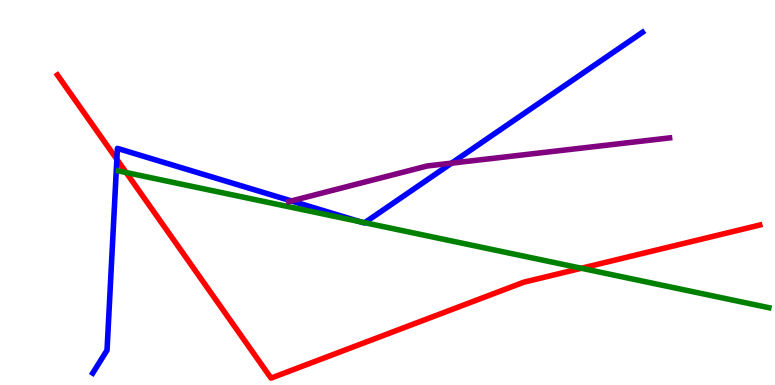[{'lines': ['blue', 'red'], 'intersections': [{'x': 1.51, 'y': 5.86}]}, {'lines': ['green', 'red'], 'intersections': [{'x': 1.63, 'y': 5.52}, {'x': 7.5, 'y': 3.03}]}, {'lines': ['purple', 'red'], 'intersections': []}, {'lines': ['blue', 'green'], 'intersections': [{'x': 4.65, 'y': 4.24}, {'x': 4.71, 'y': 4.22}]}, {'lines': ['blue', 'purple'], 'intersections': [{'x': 3.76, 'y': 4.78}, {'x': 5.83, 'y': 5.76}]}, {'lines': ['green', 'purple'], 'intersections': []}]